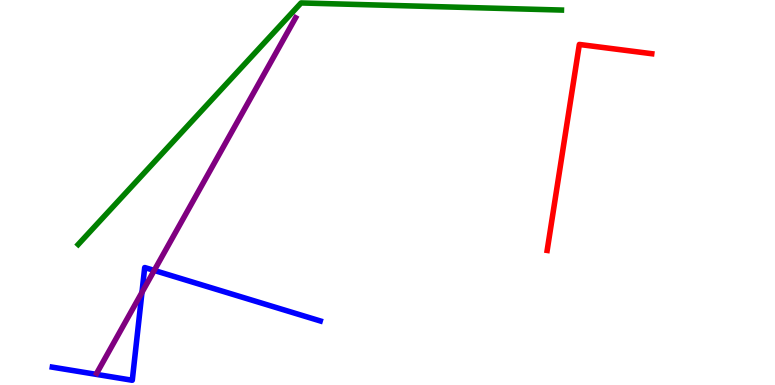[{'lines': ['blue', 'red'], 'intersections': []}, {'lines': ['green', 'red'], 'intersections': []}, {'lines': ['purple', 'red'], 'intersections': []}, {'lines': ['blue', 'green'], 'intersections': []}, {'lines': ['blue', 'purple'], 'intersections': [{'x': 1.83, 'y': 2.41}, {'x': 1.99, 'y': 2.98}]}, {'lines': ['green', 'purple'], 'intersections': []}]